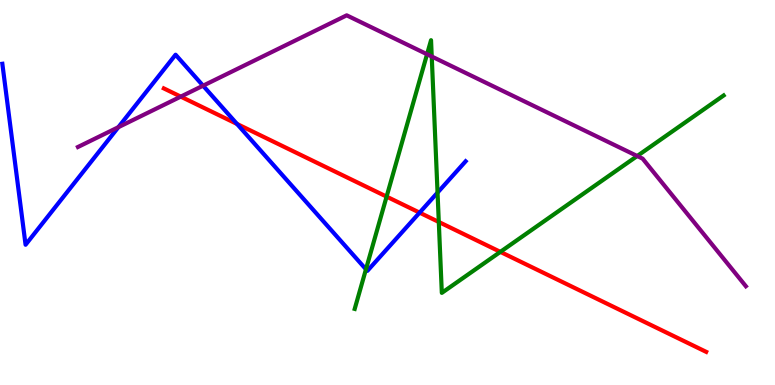[{'lines': ['blue', 'red'], 'intersections': [{'x': 3.06, 'y': 6.78}, {'x': 5.41, 'y': 4.48}]}, {'lines': ['green', 'red'], 'intersections': [{'x': 4.99, 'y': 4.89}, {'x': 5.66, 'y': 4.23}, {'x': 6.46, 'y': 3.46}]}, {'lines': ['purple', 'red'], 'intersections': [{'x': 2.33, 'y': 7.49}]}, {'lines': ['blue', 'green'], 'intersections': [{'x': 4.72, 'y': 3.01}, {'x': 5.65, 'y': 5.0}]}, {'lines': ['blue', 'purple'], 'intersections': [{'x': 1.53, 'y': 6.7}, {'x': 2.62, 'y': 7.77}]}, {'lines': ['green', 'purple'], 'intersections': [{'x': 5.51, 'y': 8.59}, {'x': 5.57, 'y': 8.53}, {'x': 8.22, 'y': 5.95}]}]